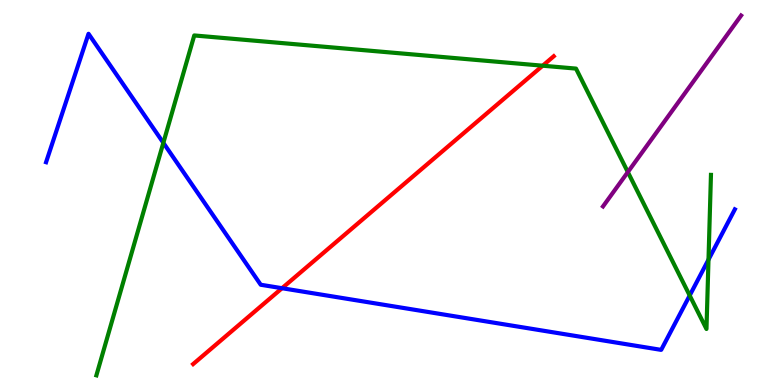[{'lines': ['blue', 'red'], 'intersections': [{'x': 3.64, 'y': 2.51}]}, {'lines': ['green', 'red'], 'intersections': [{'x': 7.0, 'y': 8.29}]}, {'lines': ['purple', 'red'], 'intersections': []}, {'lines': ['blue', 'green'], 'intersections': [{'x': 2.11, 'y': 6.29}, {'x': 8.9, 'y': 2.32}, {'x': 9.14, 'y': 3.26}]}, {'lines': ['blue', 'purple'], 'intersections': []}, {'lines': ['green', 'purple'], 'intersections': [{'x': 8.1, 'y': 5.53}]}]